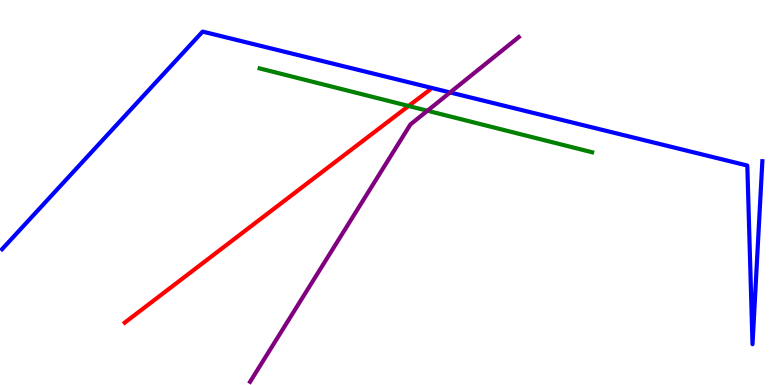[{'lines': ['blue', 'red'], 'intersections': []}, {'lines': ['green', 'red'], 'intersections': [{'x': 5.27, 'y': 7.25}]}, {'lines': ['purple', 'red'], 'intersections': []}, {'lines': ['blue', 'green'], 'intersections': []}, {'lines': ['blue', 'purple'], 'intersections': [{'x': 5.81, 'y': 7.6}]}, {'lines': ['green', 'purple'], 'intersections': [{'x': 5.52, 'y': 7.12}]}]